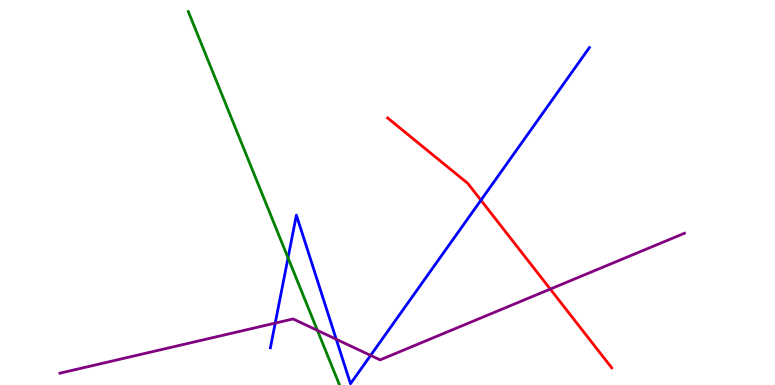[{'lines': ['blue', 'red'], 'intersections': [{'x': 6.21, 'y': 4.8}]}, {'lines': ['green', 'red'], 'intersections': []}, {'lines': ['purple', 'red'], 'intersections': [{'x': 7.1, 'y': 2.49}]}, {'lines': ['blue', 'green'], 'intersections': [{'x': 3.72, 'y': 3.3}]}, {'lines': ['blue', 'purple'], 'intersections': [{'x': 3.55, 'y': 1.61}, {'x': 4.34, 'y': 1.19}, {'x': 4.78, 'y': 0.769}]}, {'lines': ['green', 'purple'], 'intersections': [{'x': 4.1, 'y': 1.42}]}]